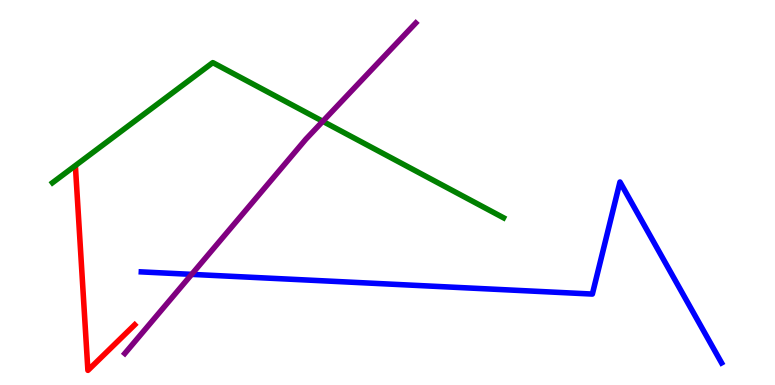[{'lines': ['blue', 'red'], 'intersections': []}, {'lines': ['green', 'red'], 'intersections': []}, {'lines': ['purple', 'red'], 'intersections': []}, {'lines': ['blue', 'green'], 'intersections': []}, {'lines': ['blue', 'purple'], 'intersections': [{'x': 2.47, 'y': 2.87}]}, {'lines': ['green', 'purple'], 'intersections': [{'x': 4.16, 'y': 6.85}]}]